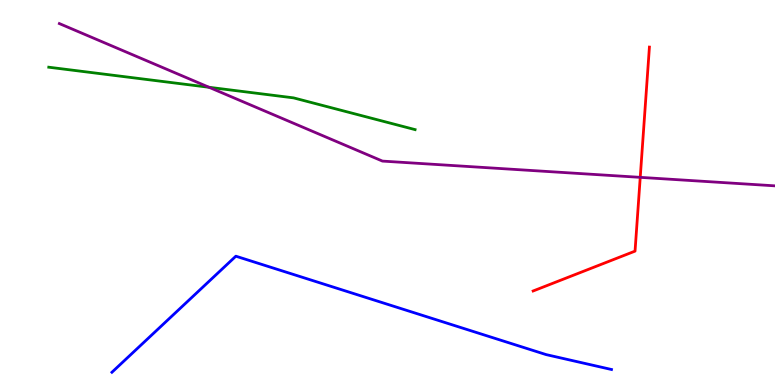[{'lines': ['blue', 'red'], 'intersections': []}, {'lines': ['green', 'red'], 'intersections': []}, {'lines': ['purple', 'red'], 'intersections': [{'x': 8.26, 'y': 5.39}]}, {'lines': ['blue', 'green'], 'intersections': []}, {'lines': ['blue', 'purple'], 'intersections': []}, {'lines': ['green', 'purple'], 'intersections': [{'x': 2.7, 'y': 7.73}]}]